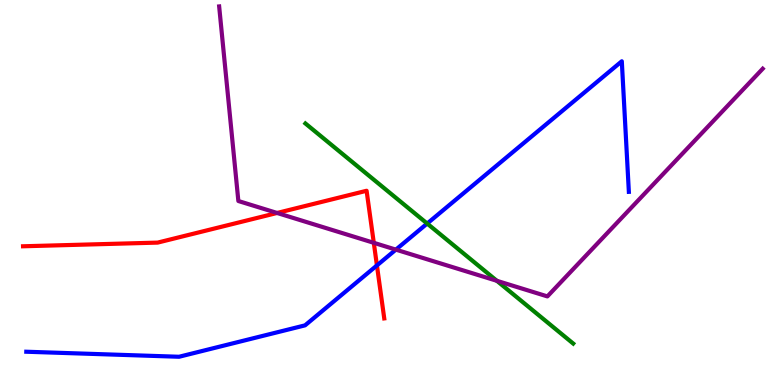[{'lines': ['blue', 'red'], 'intersections': [{'x': 4.86, 'y': 3.11}]}, {'lines': ['green', 'red'], 'intersections': []}, {'lines': ['purple', 'red'], 'intersections': [{'x': 3.58, 'y': 4.47}, {'x': 4.82, 'y': 3.69}]}, {'lines': ['blue', 'green'], 'intersections': [{'x': 5.51, 'y': 4.19}]}, {'lines': ['blue', 'purple'], 'intersections': [{'x': 5.11, 'y': 3.52}]}, {'lines': ['green', 'purple'], 'intersections': [{'x': 6.41, 'y': 2.71}]}]